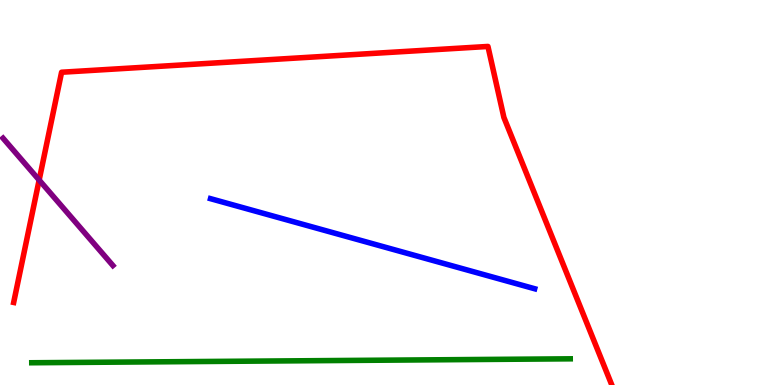[{'lines': ['blue', 'red'], 'intersections': []}, {'lines': ['green', 'red'], 'intersections': []}, {'lines': ['purple', 'red'], 'intersections': [{'x': 0.505, 'y': 5.32}]}, {'lines': ['blue', 'green'], 'intersections': []}, {'lines': ['blue', 'purple'], 'intersections': []}, {'lines': ['green', 'purple'], 'intersections': []}]